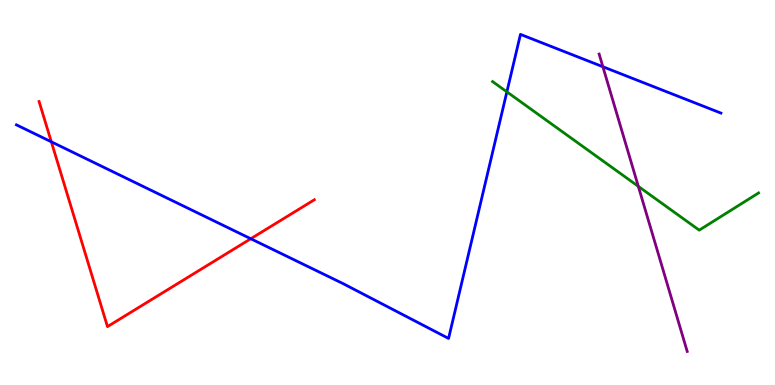[{'lines': ['blue', 'red'], 'intersections': [{'x': 0.662, 'y': 6.32}, {'x': 3.24, 'y': 3.8}]}, {'lines': ['green', 'red'], 'intersections': []}, {'lines': ['purple', 'red'], 'intersections': []}, {'lines': ['blue', 'green'], 'intersections': [{'x': 6.54, 'y': 7.61}]}, {'lines': ['blue', 'purple'], 'intersections': [{'x': 7.78, 'y': 8.27}]}, {'lines': ['green', 'purple'], 'intersections': [{'x': 8.24, 'y': 5.16}]}]